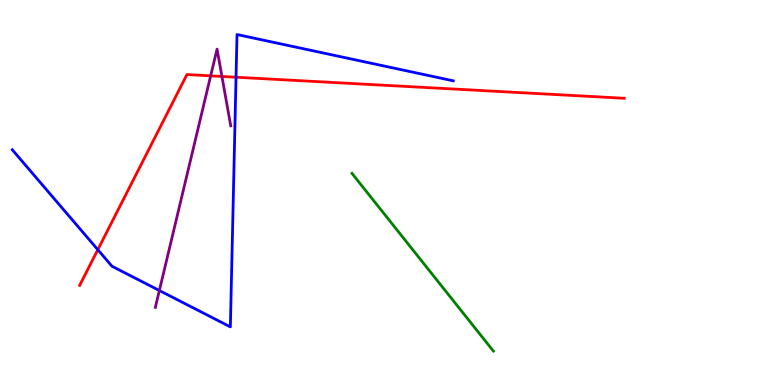[{'lines': ['blue', 'red'], 'intersections': [{'x': 1.26, 'y': 3.51}, {'x': 3.05, 'y': 7.99}]}, {'lines': ['green', 'red'], 'intersections': []}, {'lines': ['purple', 'red'], 'intersections': [{'x': 2.72, 'y': 8.03}, {'x': 2.86, 'y': 8.01}]}, {'lines': ['blue', 'green'], 'intersections': []}, {'lines': ['blue', 'purple'], 'intersections': [{'x': 2.06, 'y': 2.45}]}, {'lines': ['green', 'purple'], 'intersections': []}]